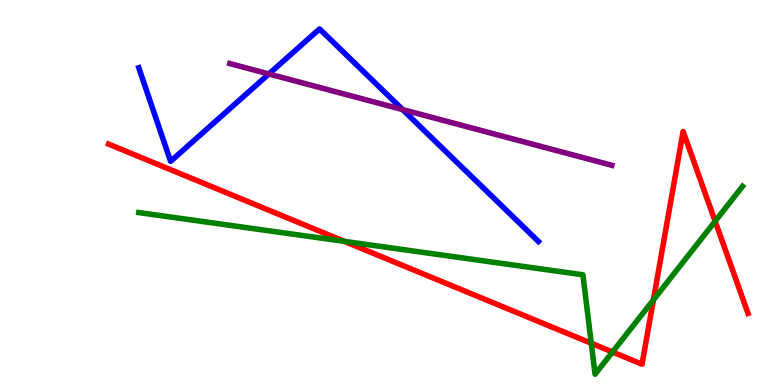[{'lines': ['blue', 'red'], 'intersections': []}, {'lines': ['green', 'red'], 'intersections': [{'x': 4.44, 'y': 3.73}, {'x': 7.63, 'y': 1.08}, {'x': 7.9, 'y': 0.857}, {'x': 8.43, 'y': 2.21}, {'x': 9.23, 'y': 4.25}]}, {'lines': ['purple', 'red'], 'intersections': []}, {'lines': ['blue', 'green'], 'intersections': []}, {'lines': ['blue', 'purple'], 'intersections': [{'x': 3.47, 'y': 8.08}, {'x': 5.2, 'y': 7.15}]}, {'lines': ['green', 'purple'], 'intersections': []}]